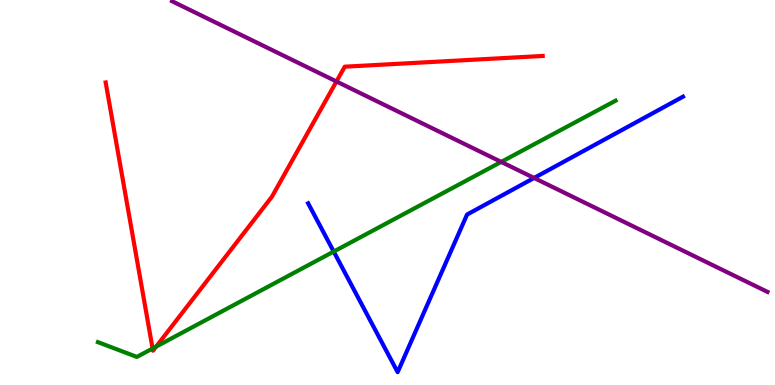[{'lines': ['blue', 'red'], 'intersections': []}, {'lines': ['green', 'red'], 'intersections': [{'x': 1.97, 'y': 0.948}, {'x': 2.01, 'y': 0.997}]}, {'lines': ['purple', 'red'], 'intersections': [{'x': 4.34, 'y': 7.88}]}, {'lines': ['blue', 'green'], 'intersections': [{'x': 4.31, 'y': 3.47}]}, {'lines': ['blue', 'purple'], 'intersections': [{'x': 6.89, 'y': 5.38}]}, {'lines': ['green', 'purple'], 'intersections': [{'x': 6.47, 'y': 5.79}]}]